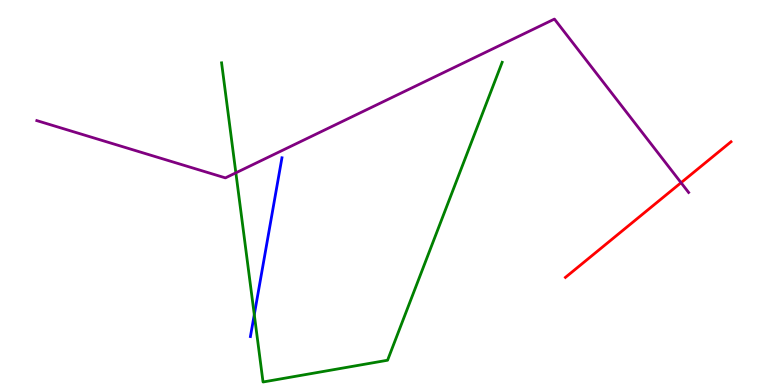[{'lines': ['blue', 'red'], 'intersections': []}, {'lines': ['green', 'red'], 'intersections': []}, {'lines': ['purple', 'red'], 'intersections': [{'x': 8.79, 'y': 5.25}]}, {'lines': ['blue', 'green'], 'intersections': [{'x': 3.28, 'y': 1.83}]}, {'lines': ['blue', 'purple'], 'intersections': []}, {'lines': ['green', 'purple'], 'intersections': [{'x': 3.04, 'y': 5.51}]}]